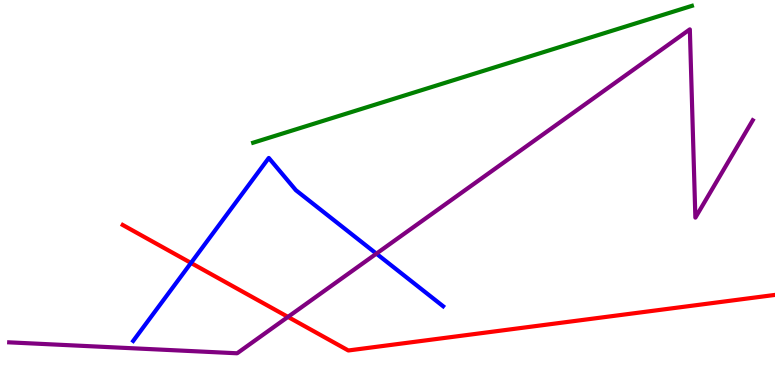[{'lines': ['blue', 'red'], 'intersections': [{'x': 2.46, 'y': 3.17}]}, {'lines': ['green', 'red'], 'intersections': []}, {'lines': ['purple', 'red'], 'intersections': [{'x': 3.72, 'y': 1.77}]}, {'lines': ['blue', 'green'], 'intersections': []}, {'lines': ['blue', 'purple'], 'intersections': [{'x': 4.86, 'y': 3.41}]}, {'lines': ['green', 'purple'], 'intersections': []}]